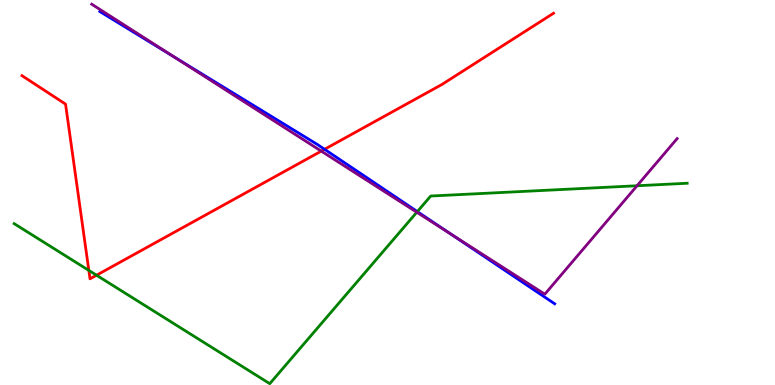[{'lines': ['blue', 'red'], 'intersections': [{'x': 4.19, 'y': 6.12}]}, {'lines': ['green', 'red'], 'intersections': [{'x': 1.15, 'y': 2.98}, {'x': 1.25, 'y': 2.85}]}, {'lines': ['purple', 'red'], 'intersections': [{'x': 4.15, 'y': 6.08}]}, {'lines': ['blue', 'green'], 'intersections': [{'x': 5.39, 'y': 4.5}]}, {'lines': ['blue', 'purple'], 'intersections': [{'x': 2.24, 'y': 8.53}, {'x': 5.8, 'y': 3.94}]}, {'lines': ['green', 'purple'], 'intersections': [{'x': 5.38, 'y': 4.49}, {'x': 8.22, 'y': 5.18}]}]